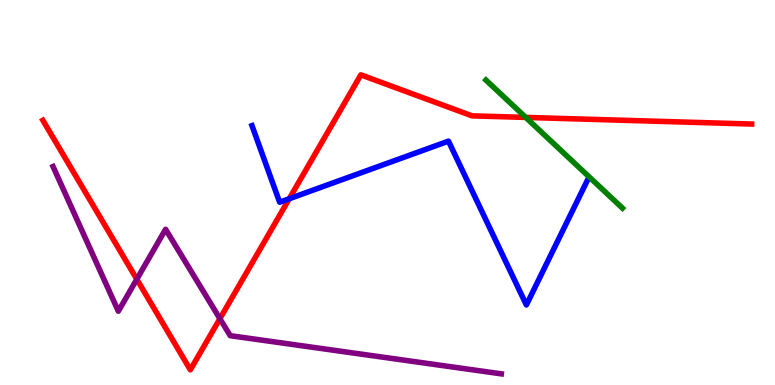[{'lines': ['blue', 'red'], 'intersections': [{'x': 3.73, 'y': 4.84}]}, {'lines': ['green', 'red'], 'intersections': [{'x': 6.78, 'y': 6.95}]}, {'lines': ['purple', 'red'], 'intersections': [{'x': 1.77, 'y': 2.75}, {'x': 2.84, 'y': 1.72}]}, {'lines': ['blue', 'green'], 'intersections': []}, {'lines': ['blue', 'purple'], 'intersections': []}, {'lines': ['green', 'purple'], 'intersections': []}]